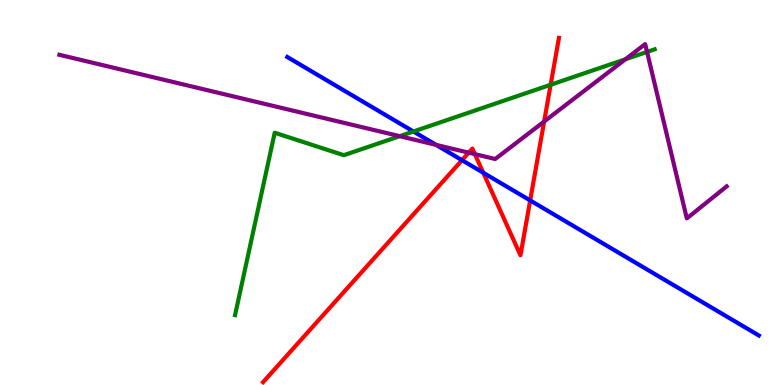[{'lines': ['blue', 'red'], 'intersections': [{'x': 5.96, 'y': 5.84}, {'x': 6.24, 'y': 5.51}, {'x': 6.84, 'y': 4.79}]}, {'lines': ['green', 'red'], 'intersections': [{'x': 7.11, 'y': 7.8}]}, {'lines': ['purple', 'red'], 'intersections': [{'x': 6.05, 'y': 6.03}, {'x': 6.13, 'y': 6.0}, {'x': 7.02, 'y': 6.84}]}, {'lines': ['blue', 'green'], 'intersections': [{'x': 5.33, 'y': 6.58}]}, {'lines': ['blue', 'purple'], 'intersections': [{'x': 5.63, 'y': 6.24}]}, {'lines': ['green', 'purple'], 'intersections': [{'x': 5.16, 'y': 6.46}, {'x': 8.07, 'y': 8.46}, {'x': 8.35, 'y': 8.65}]}]